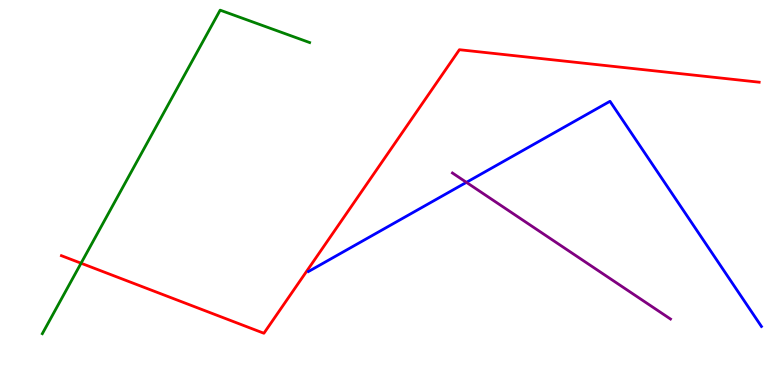[{'lines': ['blue', 'red'], 'intersections': []}, {'lines': ['green', 'red'], 'intersections': [{'x': 1.05, 'y': 3.16}]}, {'lines': ['purple', 'red'], 'intersections': []}, {'lines': ['blue', 'green'], 'intersections': []}, {'lines': ['blue', 'purple'], 'intersections': [{'x': 6.02, 'y': 5.26}]}, {'lines': ['green', 'purple'], 'intersections': []}]